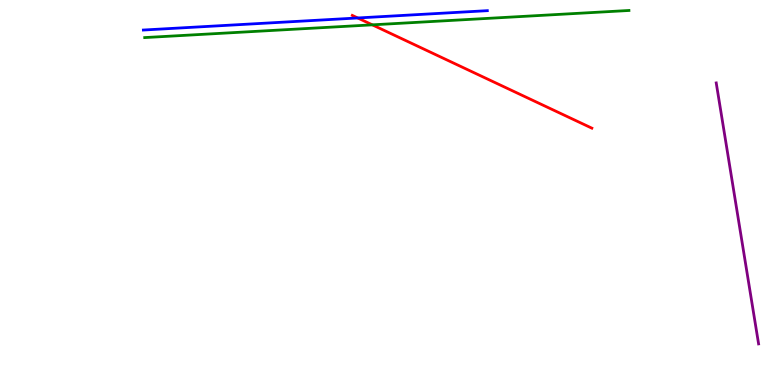[{'lines': ['blue', 'red'], 'intersections': [{'x': 4.62, 'y': 9.53}]}, {'lines': ['green', 'red'], 'intersections': [{'x': 4.8, 'y': 9.35}]}, {'lines': ['purple', 'red'], 'intersections': []}, {'lines': ['blue', 'green'], 'intersections': []}, {'lines': ['blue', 'purple'], 'intersections': []}, {'lines': ['green', 'purple'], 'intersections': []}]